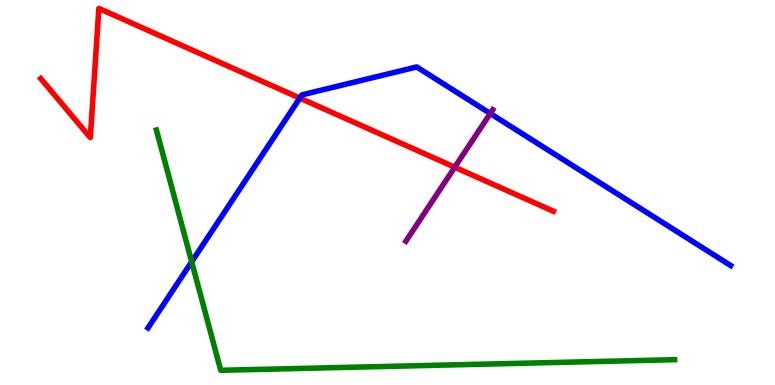[{'lines': ['blue', 'red'], 'intersections': [{'x': 3.87, 'y': 7.45}]}, {'lines': ['green', 'red'], 'intersections': []}, {'lines': ['purple', 'red'], 'intersections': [{'x': 5.87, 'y': 5.66}]}, {'lines': ['blue', 'green'], 'intersections': [{'x': 2.47, 'y': 3.2}]}, {'lines': ['blue', 'purple'], 'intersections': [{'x': 6.33, 'y': 7.05}]}, {'lines': ['green', 'purple'], 'intersections': []}]